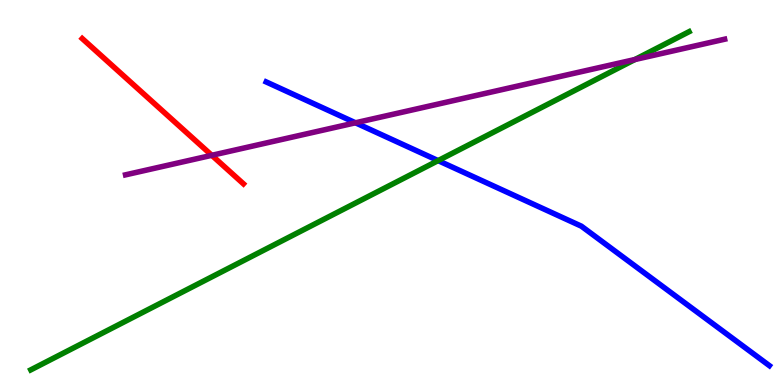[{'lines': ['blue', 'red'], 'intersections': []}, {'lines': ['green', 'red'], 'intersections': []}, {'lines': ['purple', 'red'], 'intersections': [{'x': 2.73, 'y': 5.97}]}, {'lines': ['blue', 'green'], 'intersections': [{'x': 5.65, 'y': 5.83}]}, {'lines': ['blue', 'purple'], 'intersections': [{'x': 4.59, 'y': 6.81}]}, {'lines': ['green', 'purple'], 'intersections': [{'x': 8.19, 'y': 8.45}]}]